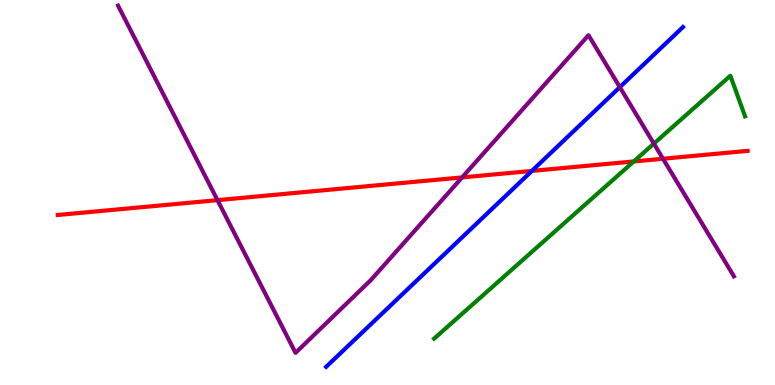[{'lines': ['blue', 'red'], 'intersections': [{'x': 6.86, 'y': 5.56}]}, {'lines': ['green', 'red'], 'intersections': [{'x': 8.18, 'y': 5.81}]}, {'lines': ['purple', 'red'], 'intersections': [{'x': 2.81, 'y': 4.8}, {'x': 5.96, 'y': 5.39}, {'x': 8.55, 'y': 5.88}]}, {'lines': ['blue', 'green'], 'intersections': []}, {'lines': ['blue', 'purple'], 'intersections': [{'x': 8.0, 'y': 7.74}]}, {'lines': ['green', 'purple'], 'intersections': [{'x': 8.44, 'y': 6.27}]}]